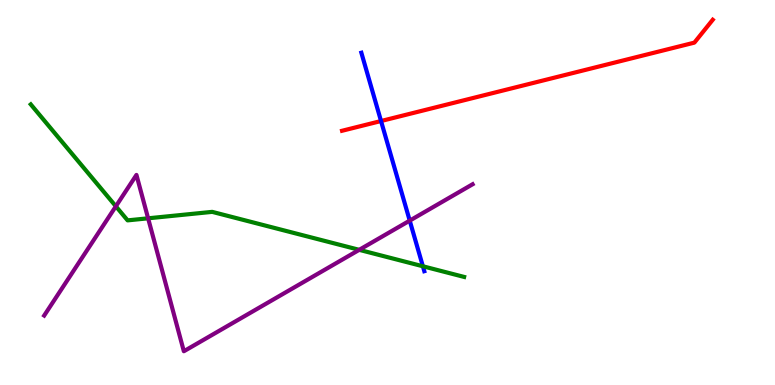[{'lines': ['blue', 'red'], 'intersections': [{'x': 4.92, 'y': 6.86}]}, {'lines': ['green', 'red'], 'intersections': []}, {'lines': ['purple', 'red'], 'intersections': []}, {'lines': ['blue', 'green'], 'intersections': [{'x': 5.46, 'y': 3.08}]}, {'lines': ['blue', 'purple'], 'intersections': [{'x': 5.29, 'y': 4.27}]}, {'lines': ['green', 'purple'], 'intersections': [{'x': 1.49, 'y': 4.64}, {'x': 1.91, 'y': 4.33}, {'x': 4.64, 'y': 3.51}]}]